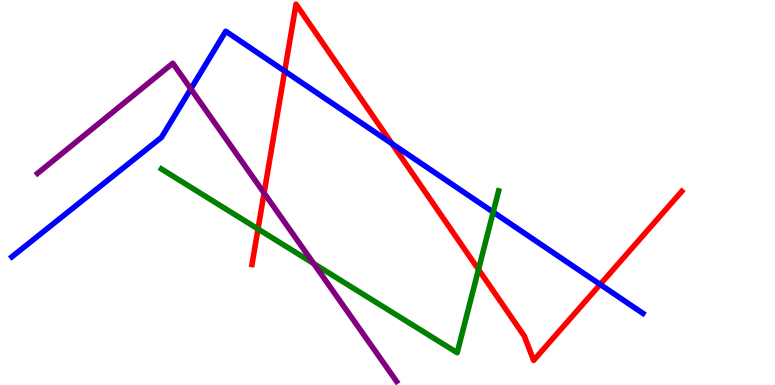[{'lines': ['blue', 'red'], 'intersections': [{'x': 3.67, 'y': 8.15}, {'x': 5.06, 'y': 6.27}, {'x': 7.74, 'y': 2.61}]}, {'lines': ['green', 'red'], 'intersections': [{'x': 3.33, 'y': 4.05}, {'x': 6.17, 'y': 3.0}]}, {'lines': ['purple', 'red'], 'intersections': [{'x': 3.41, 'y': 4.99}]}, {'lines': ['blue', 'green'], 'intersections': [{'x': 6.36, 'y': 4.49}]}, {'lines': ['blue', 'purple'], 'intersections': [{'x': 2.46, 'y': 7.69}]}, {'lines': ['green', 'purple'], 'intersections': [{'x': 4.05, 'y': 3.15}]}]